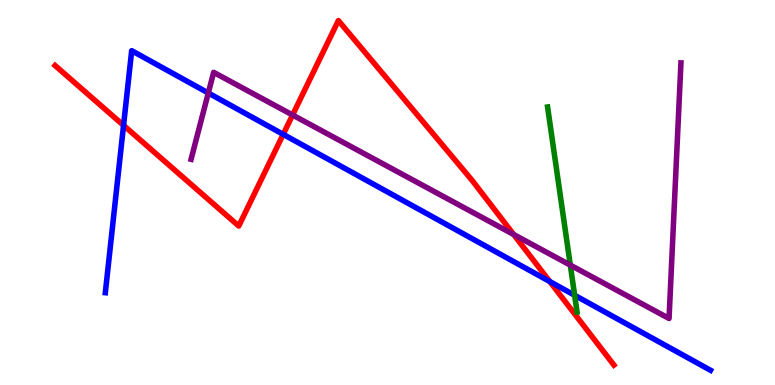[{'lines': ['blue', 'red'], 'intersections': [{'x': 1.59, 'y': 6.74}, {'x': 3.65, 'y': 6.51}, {'x': 7.09, 'y': 2.69}]}, {'lines': ['green', 'red'], 'intersections': []}, {'lines': ['purple', 'red'], 'intersections': [{'x': 3.78, 'y': 7.01}, {'x': 6.63, 'y': 3.91}]}, {'lines': ['blue', 'green'], 'intersections': [{'x': 7.41, 'y': 2.33}]}, {'lines': ['blue', 'purple'], 'intersections': [{'x': 2.69, 'y': 7.58}]}, {'lines': ['green', 'purple'], 'intersections': [{'x': 7.36, 'y': 3.11}]}]